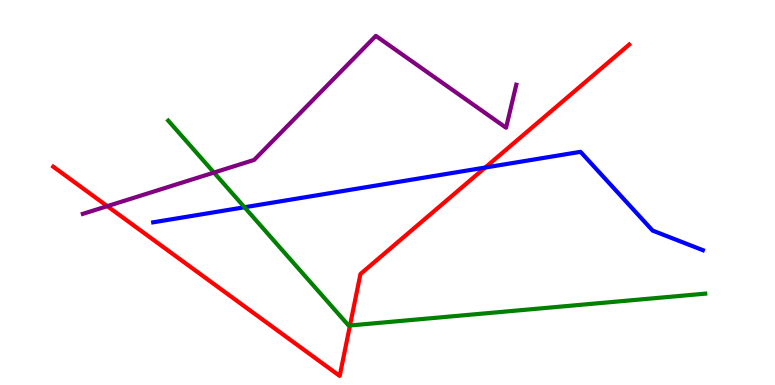[{'lines': ['blue', 'red'], 'intersections': [{'x': 6.26, 'y': 5.65}]}, {'lines': ['green', 'red'], 'intersections': [{'x': 4.52, 'y': 1.55}]}, {'lines': ['purple', 'red'], 'intersections': [{'x': 1.38, 'y': 4.65}]}, {'lines': ['blue', 'green'], 'intersections': [{'x': 3.15, 'y': 4.62}]}, {'lines': ['blue', 'purple'], 'intersections': []}, {'lines': ['green', 'purple'], 'intersections': [{'x': 2.76, 'y': 5.52}]}]